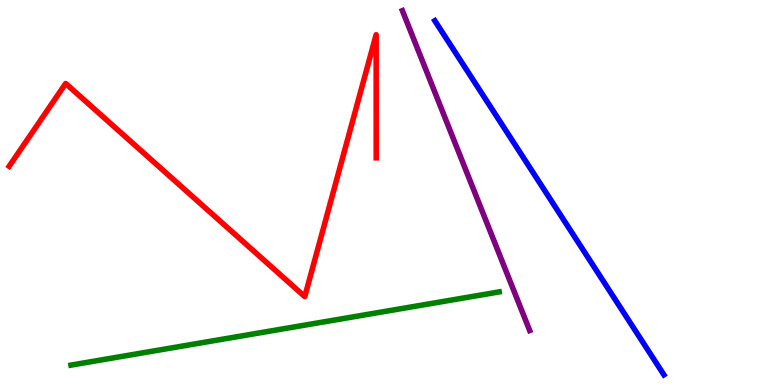[{'lines': ['blue', 'red'], 'intersections': []}, {'lines': ['green', 'red'], 'intersections': []}, {'lines': ['purple', 'red'], 'intersections': []}, {'lines': ['blue', 'green'], 'intersections': []}, {'lines': ['blue', 'purple'], 'intersections': []}, {'lines': ['green', 'purple'], 'intersections': []}]